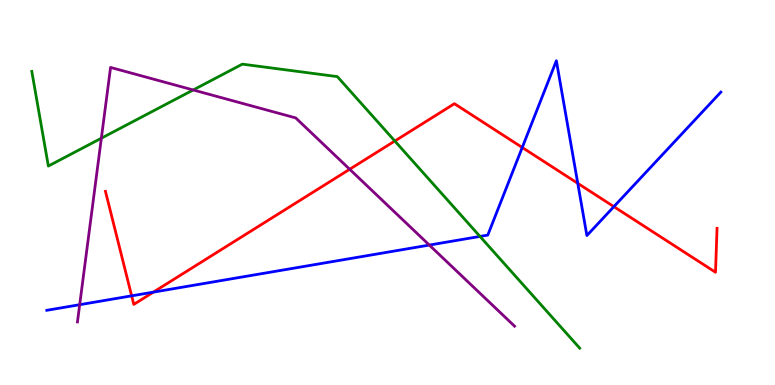[{'lines': ['blue', 'red'], 'intersections': [{'x': 1.7, 'y': 2.32}, {'x': 1.98, 'y': 2.41}, {'x': 6.74, 'y': 6.17}, {'x': 7.46, 'y': 5.24}, {'x': 7.92, 'y': 4.63}]}, {'lines': ['green', 'red'], 'intersections': [{'x': 5.09, 'y': 6.34}]}, {'lines': ['purple', 'red'], 'intersections': [{'x': 4.51, 'y': 5.6}]}, {'lines': ['blue', 'green'], 'intersections': [{'x': 6.19, 'y': 3.86}]}, {'lines': ['blue', 'purple'], 'intersections': [{'x': 1.03, 'y': 2.09}, {'x': 5.54, 'y': 3.63}]}, {'lines': ['green', 'purple'], 'intersections': [{'x': 1.31, 'y': 6.41}, {'x': 2.49, 'y': 7.66}]}]